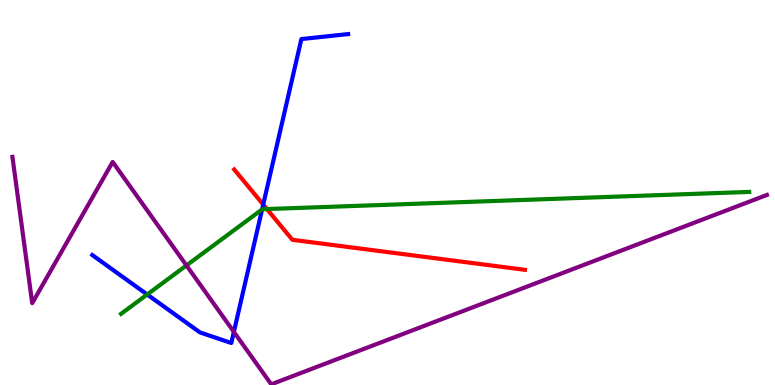[{'lines': ['blue', 'red'], 'intersections': [{'x': 3.4, 'y': 4.69}]}, {'lines': ['green', 'red'], 'intersections': [{'x': 3.44, 'y': 4.57}]}, {'lines': ['purple', 'red'], 'intersections': []}, {'lines': ['blue', 'green'], 'intersections': [{'x': 1.9, 'y': 2.35}, {'x': 3.38, 'y': 4.56}]}, {'lines': ['blue', 'purple'], 'intersections': [{'x': 3.02, 'y': 1.38}]}, {'lines': ['green', 'purple'], 'intersections': [{'x': 2.41, 'y': 3.11}]}]